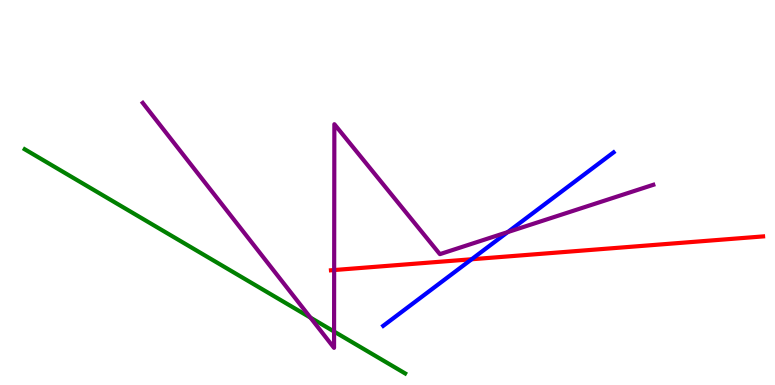[{'lines': ['blue', 'red'], 'intersections': [{'x': 6.09, 'y': 3.27}]}, {'lines': ['green', 'red'], 'intersections': []}, {'lines': ['purple', 'red'], 'intersections': [{'x': 4.31, 'y': 2.99}]}, {'lines': ['blue', 'green'], 'intersections': []}, {'lines': ['blue', 'purple'], 'intersections': [{'x': 6.55, 'y': 3.97}]}, {'lines': ['green', 'purple'], 'intersections': [{'x': 4.01, 'y': 1.75}, {'x': 4.31, 'y': 1.39}]}]